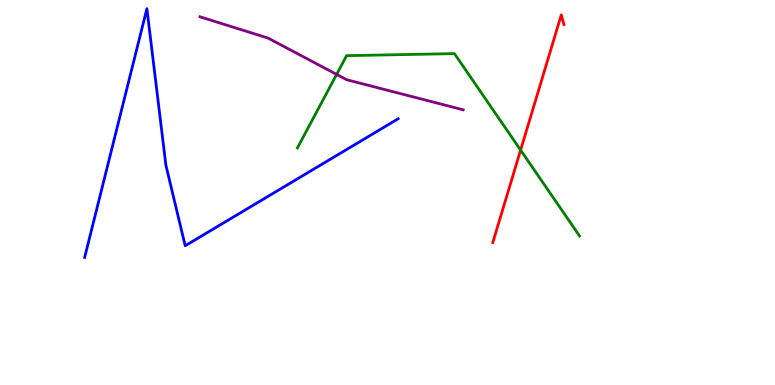[{'lines': ['blue', 'red'], 'intersections': []}, {'lines': ['green', 'red'], 'intersections': [{'x': 6.72, 'y': 6.1}]}, {'lines': ['purple', 'red'], 'intersections': []}, {'lines': ['blue', 'green'], 'intersections': []}, {'lines': ['blue', 'purple'], 'intersections': []}, {'lines': ['green', 'purple'], 'intersections': [{'x': 4.34, 'y': 8.07}]}]